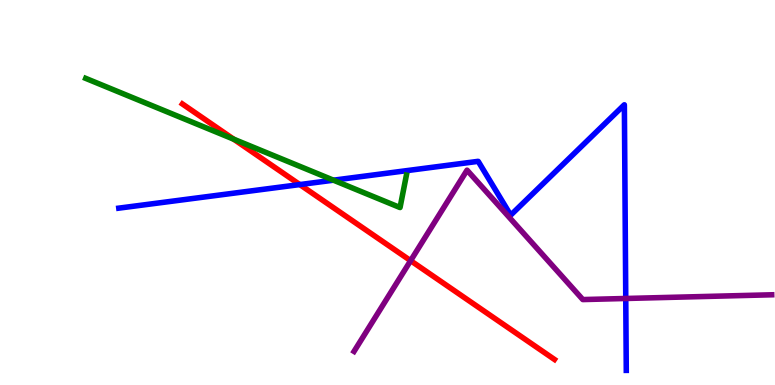[{'lines': ['blue', 'red'], 'intersections': [{'x': 3.87, 'y': 5.21}]}, {'lines': ['green', 'red'], 'intersections': [{'x': 3.02, 'y': 6.38}]}, {'lines': ['purple', 'red'], 'intersections': [{'x': 5.3, 'y': 3.23}]}, {'lines': ['blue', 'green'], 'intersections': [{'x': 4.3, 'y': 5.32}]}, {'lines': ['blue', 'purple'], 'intersections': [{'x': 8.07, 'y': 2.25}]}, {'lines': ['green', 'purple'], 'intersections': []}]